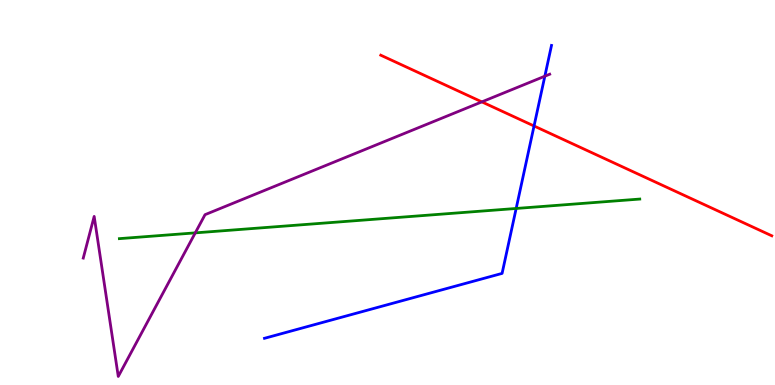[{'lines': ['blue', 'red'], 'intersections': [{'x': 6.89, 'y': 6.73}]}, {'lines': ['green', 'red'], 'intersections': []}, {'lines': ['purple', 'red'], 'intersections': [{'x': 6.22, 'y': 7.35}]}, {'lines': ['blue', 'green'], 'intersections': [{'x': 6.66, 'y': 4.59}]}, {'lines': ['blue', 'purple'], 'intersections': [{'x': 7.03, 'y': 8.02}]}, {'lines': ['green', 'purple'], 'intersections': [{'x': 2.52, 'y': 3.95}]}]